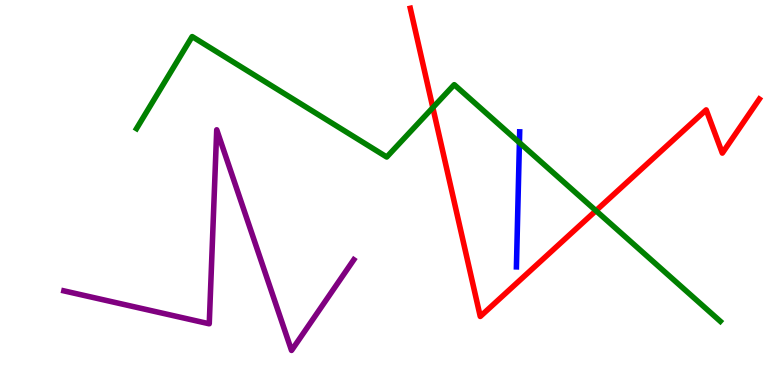[{'lines': ['blue', 'red'], 'intersections': []}, {'lines': ['green', 'red'], 'intersections': [{'x': 5.58, 'y': 7.2}, {'x': 7.69, 'y': 4.53}]}, {'lines': ['purple', 'red'], 'intersections': []}, {'lines': ['blue', 'green'], 'intersections': [{'x': 6.7, 'y': 6.3}]}, {'lines': ['blue', 'purple'], 'intersections': []}, {'lines': ['green', 'purple'], 'intersections': []}]